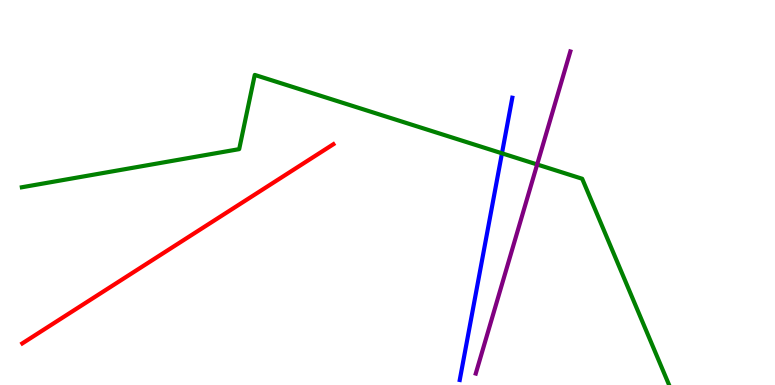[{'lines': ['blue', 'red'], 'intersections': []}, {'lines': ['green', 'red'], 'intersections': []}, {'lines': ['purple', 'red'], 'intersections': []}, {'lines': ['blue', 'green'], 'intersections': [{'x': 6.48, 'y': 6.02}]}, {'lines': ['blue', 'purple'], 'intersections': []}, {'lines': ['green', 'purple'], 'intersections': [{'x': 6.93, 'y': 5.73}]}]